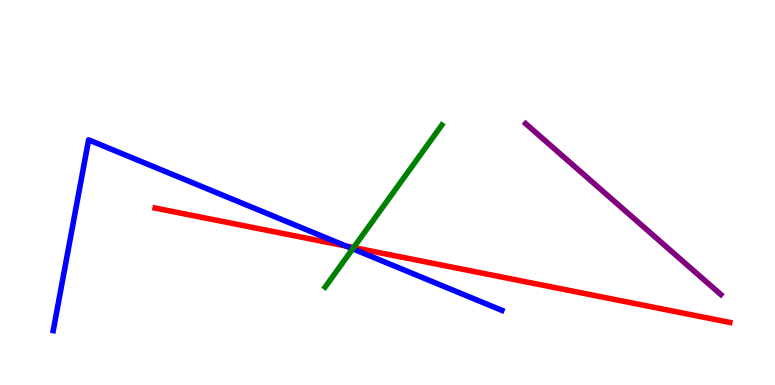[{'lines': ['blue', 'red'], 'intersections': [{'x': 4.46, 'y': 3.61}]}, {'lines': ['green', 'red'], 'intersections': [{'x': 4.56, 'y': 3.57}]}, {'lines': ['purple', 'red'], 'intersections': []}, {'lines': ['blue', 'green'], 'intersections': [{'x': 4.55, 'y': 3.54}]}, {'lines': ['blue', 'purple'], 'intersections': []}, {'lines': ['green', 'purple'], 'intersections': []}]